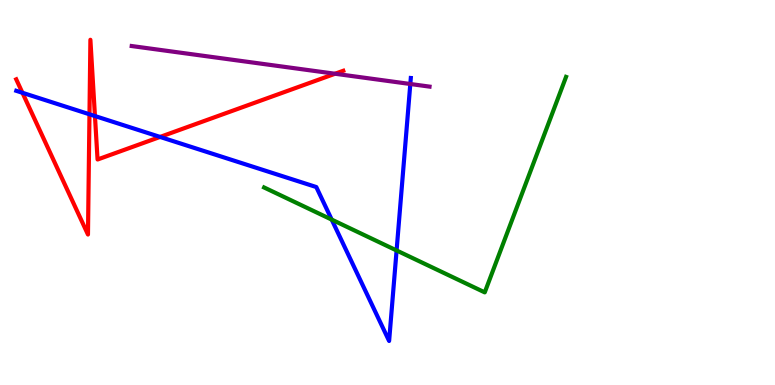[{'lines': ['blue', 'red'], 'intersections': [{'x': 0.29, 'y': 7.59}, {'x': 1.15, 'y': 7.03}, {'x': 1.23, 'y': 6.99}, {'x': 2.07, 'y': 6.44}]}, {'lines': ['green', 'red'], 'intersections': []}, {'lines': ['purple', 'red'], 'intersections': [{'x': 4.32, 'y': 8.08}]}, {'lines': ['blue', 'green'], 'intersections': [{'x': 4.28, 'y': 4.3}, {'x': 5.12, 'y': 3.49}]}, {'lines': ['blue', 'purple'], 'intersections': [{'x': 5.29, 'y': 7.82}]}, {'lines': ['green', 'purple'], 'intersections': []}]